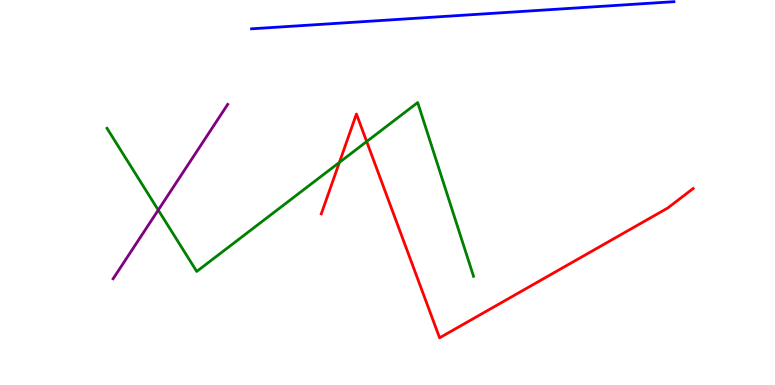[{'lines': ['blue', 'red'], 'intersections': []}, {'lines': ['green', 'red'], 'intersections': [{'x': 4.38, 'y': 5.78}, {'x': 4.73, 'y': 6.32}]}, {'lines': ['purple', 'red'], 'intersections': []}, {'lines': ['blue', 'green'], 'intersections': []}, {'lines': ['blue', 'purple'], 'intersections': []}, {'lines': ['green', 'purple'], 'intersections': [{'x': 2.04, 'y': 4.54}]}]